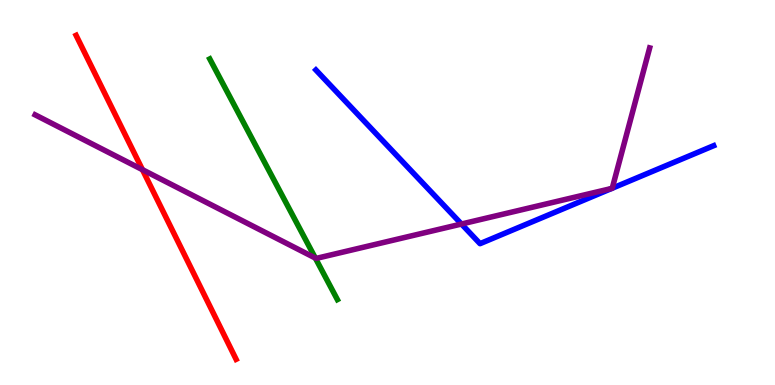[{'lines': ['blue', 'red'], 'intersections': []}, {'lines': ['green', 'red'], 'intersections': []}, {'lines': ['purple', 'red'], 'intersections': [{'x': 1.84, 'y': 5.59}]}, {'lines': ['blue', 'green'], 'intersections': []}, {'lines': ['blue', 'purple'], 'intersections': [{'x': 5.95, 'y': 4.18}, {'x': 7.89, 'y': 5.11}, {'x': 7.9, 'y': 5.11}]}, {'lines': ['green', 'purple'], 'intersections': [{'x': 4.07, 'y': 3.3}]}]